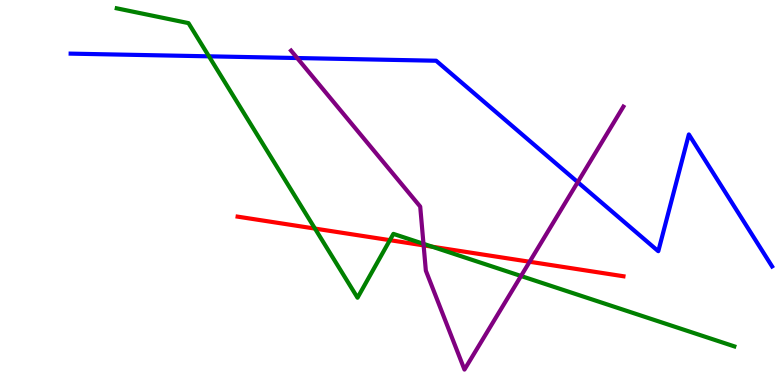[{'lines': ['blue', 'red'], 'intersections': []}, {'lines': ['green', 'red'], 'intersections': [{'x': 4.06, 'y': 4.06}, {'x': 5.03, 'y': 3.76}, {'x': 5.58, 'y': 3.59}]}, {'lines': ['purple', 'red'], 'intersections': [{'x': 5.47, 'y': 3.63}, {'x': 6.83, 'y': 3.2}]}, {'lines': ['blue', 'green'], 'intersections': [{'x': 2.7, 'y': 8.54}]}, {'lines': ['blue', 'purple'], 'intersections': [{'x': 3.83, 'y': 8.49}, {'x': 7.45, 'y': 5.27}]}, {'lines': ['green', 'purple'], 'intersections': [{'x': 5.46, 'y': 3.67}, {'x': 6.72, 'y': 2.83}]}]